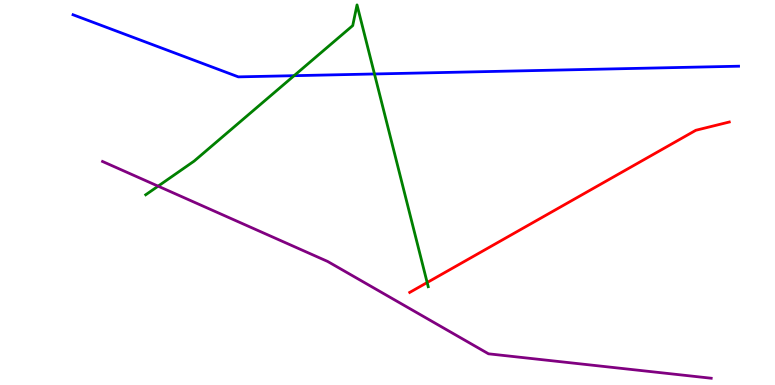[{'lines': ['blue', 'red'], 'intersections': []}, {'lines': ['green', 'red'], 'intersections': [{'x': 5.51, 'y': 2.66}]}, {'lines': ['purple', 'red'], 'intersections': []}, {'lines': ['blue', 'green'], 'intersections': [{'x': 3.79, 'y': 8.03}, {'x': 4.83, 'y': 8.08}]}, {'lines': ['blue', 'purple'], 'intersections': []}, {'lines': ['green', 'purple'], 'intersections': [{'x': 2.04, 'y': 5.16}]}]